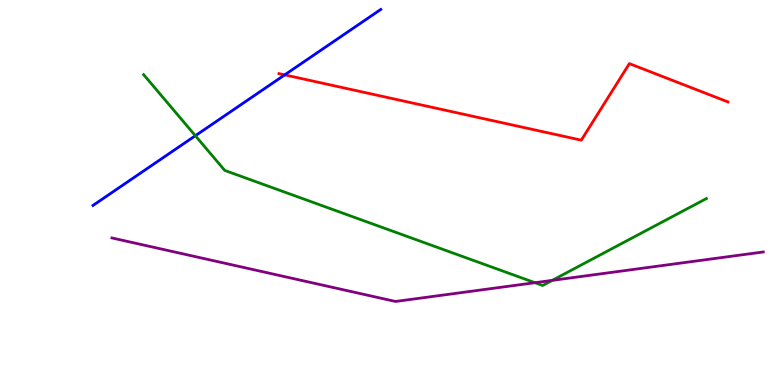[{'lines': ['blue', 'red'], 'intersections': [{'x': 3.67, 'y': 8.06}]}, {'lines': ['green', 'red'], 'intersections': []}, {'lines': ['purple', 'red'], 'intersections': []}, {'lines': ['blue', 'green'], 'intersections': [{'x': 2.52, 'y': 6.47}]}, {'lines': ['blue', 'purple'], 'intersections': []}, {'lines': ['green', 'purple'], 'intersections': [{'x': 6.9, 'y': 2.66}, {'x': 7.13, 'y': 2.72}]}]